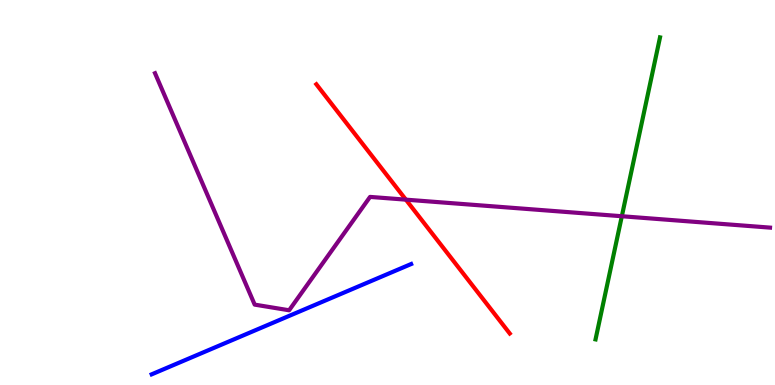[{'lines': ['blue', 'red'], 'intersections': []}, {'lines': ['green', 'red'], 'intersections': []}, {'lines': ['purple', 'red'], 'intersections': [{'x': 5.24, 'y': 4.81}]}, {'lines': ['blue', 'green'], 'intersections': []}, {'lines': ['blue', 'purple'], 'intersections': []}, {'lines': ['green', 'purple'], 'intersections': [{'x': 8.02, 'y': 4.38}]}]